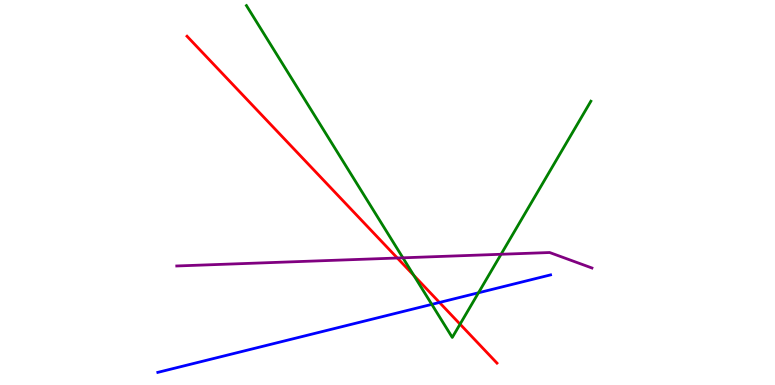[{'lines': ['blue', 'red'], 'intersections': [{'x': 5.67, 'y': 2.14}]}, {'lines': ['green', 'red'], 'intersections': [{'x': 5.34, 'y': 2.85}, {'x': 5.94, 'y': 1.58}]}, {'lines': ['purple', 'red'], 'intersections': [{'x': 5.13, 'y': 3.3}]}, {'lines': ['blue', 'green'], 'intersections': [{'x': 5.57, 'y': 2.09}, {'x': 6.17, 'y': 2.4}]}, {'lines': ['blue', 'purple'], 'intersections': []}, {'lines': ['green', 'purple'], 'intersections': [{'x': 5.2, 'y': 3.3}, {'x': 6.47, 'y': 3.4}]}]